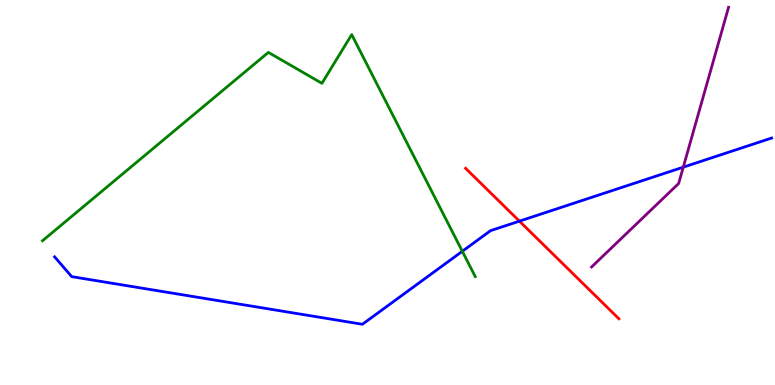[{'lines': ['blue', 'red'], 'intersections': [{'x': 6.7, 'y': 4.26}]}, {'lines': ['green', 'red'], 'intersections': []}, {'lines': ['purple', 'red'], 'intersections': []}, {'lines': ['blue', 'green'], 'intersections': [{'x': 5.97, 'y': 3.47}]}, {'lines': ['blue', 'purple'], 'intersections': [{'x': 8.82, 'y': 5.66}]}, {'lines': ['green', 'purple'], 'intersections': []}]